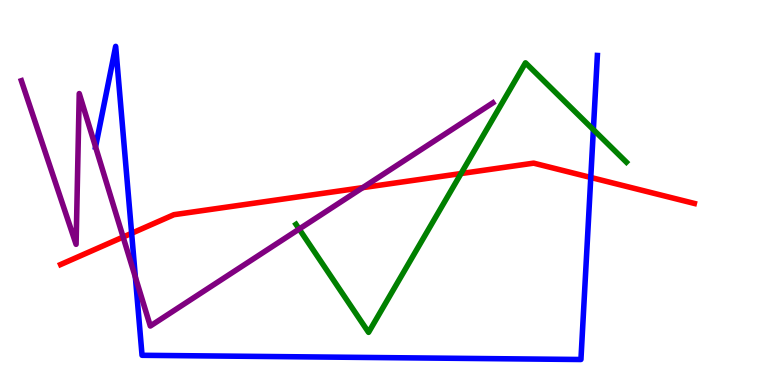[{'lines': ['blue', 'red'], 'intersections': [{'x': 1.7, 'y': 3.94}, {'x': 7.62, 'y': 5.39}]}, {'lines': ['green', 'red'], 'intersections': [{'x': 5.95, 'y': 5.49}]}, {'lines': ['purple', 'red'], 'intersections': [{'x': 1.59, 'y': 3.84}, {'x': 4.68, 'y': 5.13}]}, {'lines': ['blue', 'green'], 'intersections': [{'x': 7.66, 'y': 6.63}]}, {'lines': ['blue', 'purple'], 'intersections': [{'x': 1.23, 'y': 6.18}, {'x': 1.75, 'y': 2.8}]}, {'lines': ['green', 'purple'], 'intersections': [{'x': 3.86, 'y': 4.05}]}]